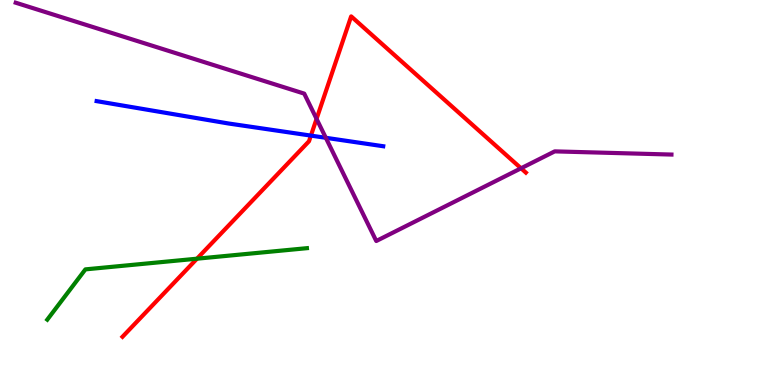[{'lines': ['blue', 'red'], 'intersections': [{'x': 4.01, 'y': 6.48}]}, {'lines': ['green', 'red'], 'intersections': [{'x': 2.54, 'y': 3.28}]}, {'lines': ['purple', 'red'], 'intersections': [{'x': 4.08, 'y': 6.91}, {'x': 6.72, 'y': 5.63}]}, {'lines': ['blue', 'green'], 'intersections': []}, {'lines': ['blue', 'purple'], 'intersections': [{'x': 4.2, 'y': 6.42}]}, {'lines': ['green', 'purple'], 'intersections': []}]